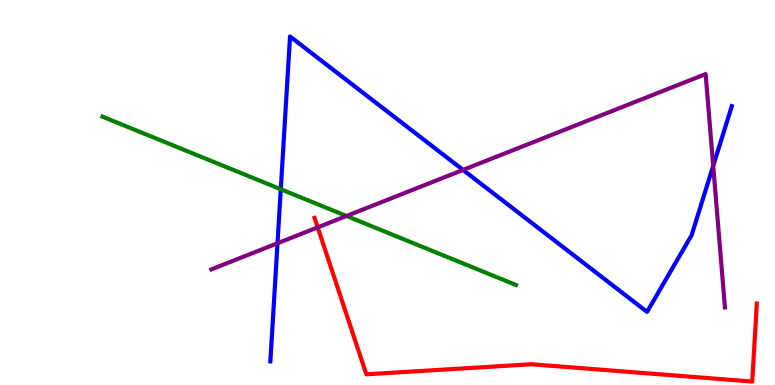[{'lines': ['blue', 'red'], 'intersections': []}, {'lines': ['green', 'red'], 'intersections': []}, {'lines': ['purple', 'red'], 'intersections': [{'x': 4.1, 'y': 4.09}]}, {'lines': ['blue', 'green'], 'intersections': [{'x': 3.62, 'y': 5.08}]}, {'lines': ['blue', 'purple'], 'intersections': [{'x': 3.58, 'y': 3.68}, {'x': 5.97, 'y': 5.59}, {'x': 9.2, 'y': 5.69}]}, {'lines': ['green', 'purple'], 'intersections': [{'x': 4.47, 'y': 4.39}]}]